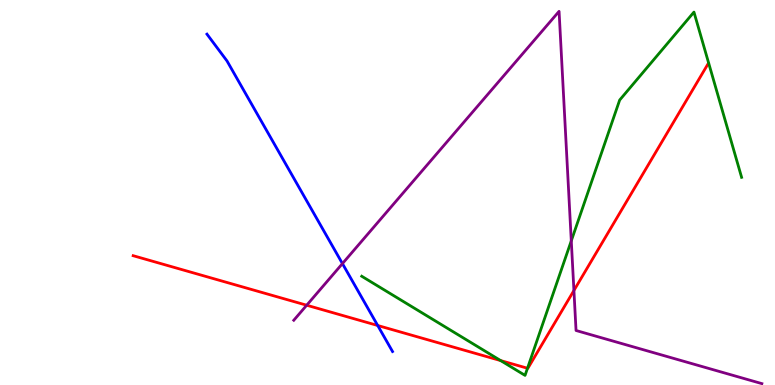[{'lines': ['blue', 'red'], 'intersections': [{'x': 4.87, 'y': 1.55}]}, {'lines': ['green', 'red'], 'intersections': [{'x': 6.46, 'y': 0.634}, {'x': 6.81, 'y': 0.435}]}, {'lines': ['purple', 'red'], 'intersections': [{'x': 3.96, 'y': 2.07}, {'x': 7.41, 'y': 2.45}]}, {'lines': ['blue', 'green'], 'intersections': []}, {'lines': ['blue', 'purple'], 'intersections': [{'x': 4.42, 'y': 3.15}]}, {'lines': ['green', 'purple'], 'intersections': [{'x': 7.37, 'y': 3.74}]}]